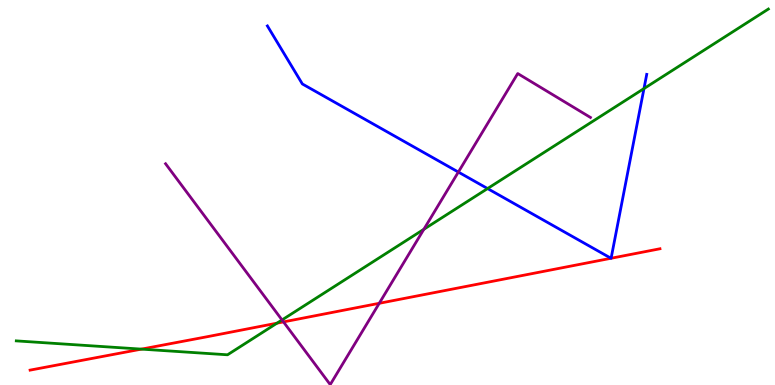[{'lines': ['blue', 'red'], 'intersections': [{'x': 7.88, 'y': 3.29}, {'x': 7.89, 'y': 3.29}]}, {'lines': ['green', 'red'], 'intersections': [{'x': 1.82, 'y': 0.932}, {'x': 3.57, 'y': 1.61}]}, {'lines': ['purple', 'red'], 'intersections': [{'x': 3.66, 'y': 1.64}, {'x': 4.89, 'y': 2.12}]}, {'lines': ['blue', 'green'], 'intersections': [{'x': 6.29, 'y': 5.1}, {'x': 8.31, 'y': 7.7}]}, {'lines': ['blue', 'purple'], 'intersections': [{'x': 5.91, 'y': 5.53}]}, {'lines': ['green', 'purple'], 'intersections': [{'x': 3.64, 'y': 1.69}, {'x': 5.47, 'y': 4.04}]}]